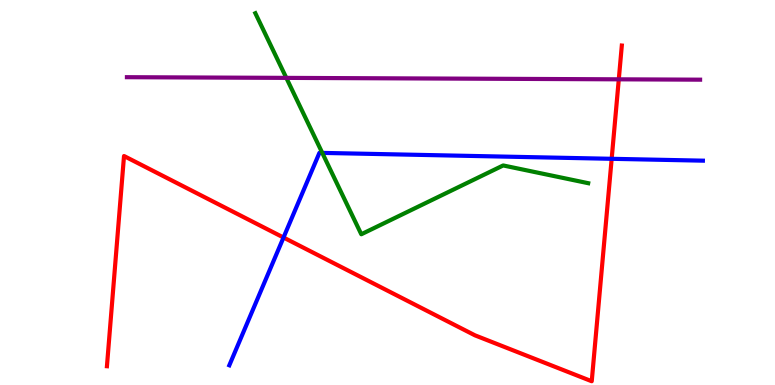[{'lines': ['blue', 'red'], 'intersections': [{'x': 3.66, 'y': 3.83}, {'x': 7.89, 'y': 5.88}]}, {'lines': ['green', 'red'], 'intersections': []}, {'lines': ['purple', 'red'], 'intersections': [{'x': 7.98, 'y': 7.94}]}, {'lines': ['blue', 'green'], 'intersections': [{'x': 4.16, 'y': 6.03}]}, {'lines': ['blue', 'purple'], 'intersections': []}, {'lines': ['green', 'purple'], 'intersections': [{'x': 3.69, 'y': 7.98}]}]